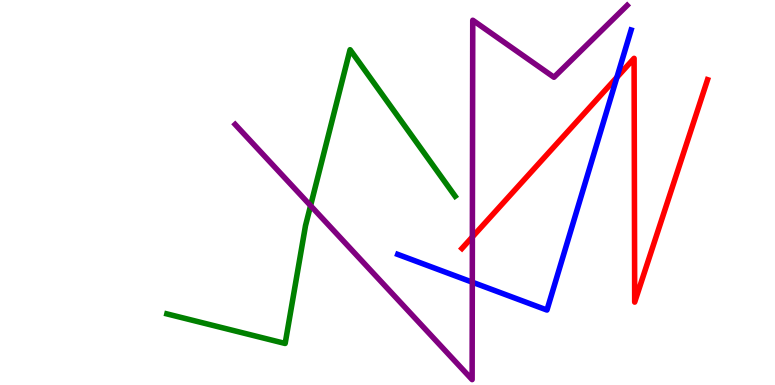[{'lines': ['blue', 'red'], 'intersections': [{'x': 7.96, 'y': 7.99}]}, {'lines': ['green', 'red'], 'intersections': []}, {'lines': ['purple', 'red'], 'intersections': [{'x': 6.1, 'y': 3.85}]}, {'lines': ['blue', 'green'], 'intersections': []}, {'lines': ['blue', 'purple'], 'intersections': [{'x': 6.09, 'y': 2.67}]}, {'lines': ['green', 'purple'], 'intersections': [{'x': 4.01, 'y': 4.66}]}]